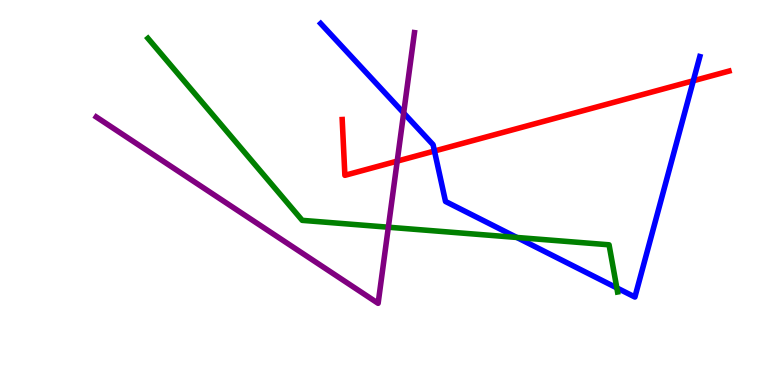[{'lines': ['blue', 'red'], 'intersections': [{'x': 5.61, 'y': 6.08}, {'x': 8.95, 'y': 7.9}]}, {'lines': ['green', 'red'], 'intersections': []}, {'lines': ['purple', 'red'], 'intersections': [{'x': 5.13, 'y': 5.81}]}, {'lines': ['blue', 'green'], 'intersections': [{'x': 6.67, 'y': 3.83}, {'x': 7.96, 'y': 2.52}]}, {'lines': ['blue', 'purple'], 'intersections': [{'x': 5.21, 'y': 7.07}]}, {'lines': ['green', 'purple'], 'intersections': [{'x': 5.01, 'y': 4.1}]}]